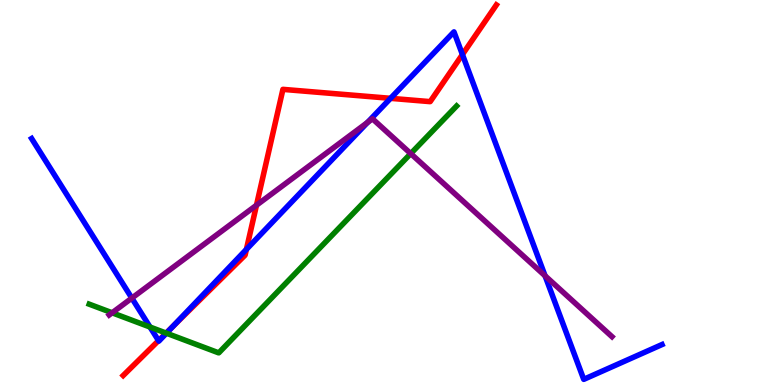[{'lines': ['blue', 'red'], 'intersections': [{'x': 2.05, 'y': 1.15}, {'x': 2.22, 'y': 1.51}, {'x': 3.18, 'y': 3.52}, {'x': 5.04, 'y': 7.45}, {'x': 5.97, 'y': 8.58}]}, {'lines': ['green', 'red'], 'intersections': [{'x': 2.14, 'y': 1.35}]}, {'lines': ['purple', 'red'], 'intersections': [{'x': 3.31, 'y': 4.67}]}, {'lines': ['blue', 'green'], 'intersections': [{'x': 1.94, 'y': 1.51}, {'x': 2.15, 'y': 1.35}]}, {'lines': ['blue', 'purple'], 'intersections': [{'x': 1.7, 'y': 2.26}, {'x': 4.74, 'y': 6.82}, {'x': 7.03, 'y': 2.84}]}, {'lines': ['green', 'purple'], 'intersections': [{'x': 1.45, 'y': 1.88}, {'x': 5.3, 'y': 6.01}]}]